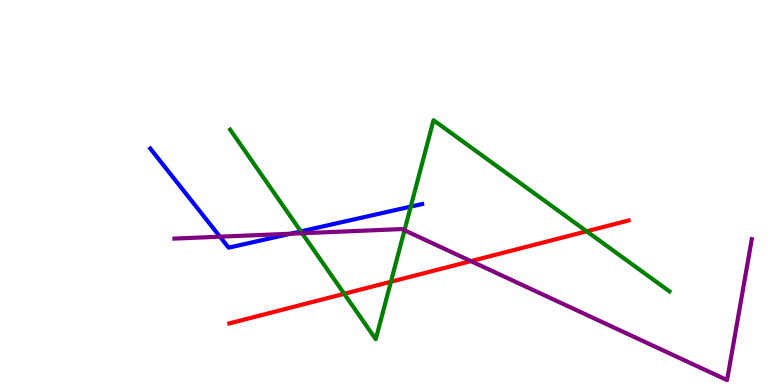[{'lines': ['blue', 'red'], 'intersections': []}, {'lines': ['green', 'red'], 'intersections': [{'x': 4.44, 'y': 2.37}, {'x': 5.04, 'y': 2.68}, {'x': 7.57, 'y': 3.99}]}, {'lines': ['purple', 'red'], 'intersections': [{'x': 6.08, 'y': 3.22}]}, {'lines': ['blue', 'green'], 'intersections': [{'x': 3.88, 'y': 3.99}, {'x': 5.3, 'y': 4.63}]}, {'lines': ['blue', 'purple'], 'intersections': [{'x': 2.84, 'y': 3.85}, {'x': 3.75, 'y': 3.93}]}, {'lines': ['green', 'purple'], 'intersections': [{'x': 3.9, 'y': 3.94}, {'x': 5.22, 'y': 4.02}]}]